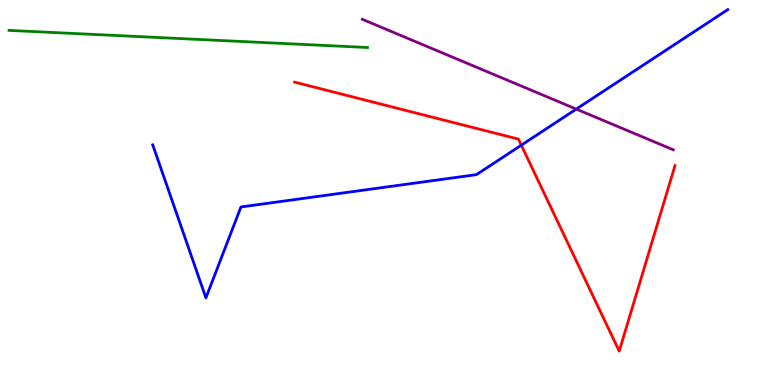[{'lines': ['blue', 'red'], 'intersections': [{'x': 6.73, 'y': 6.23}]}, {'lines': ['green', 'red'], 'intersections': []}, {'lines': ['purple', 'red'], 'intersections': []}, {'lines': ['blue', 'green'], 'intersections': []}, {'lines': ['blue', 'purple'], 'intersections': [{'x': 7.44, 'y': 7.17}]}, {'lines': ['green', 'purple'], 'intersections': []}]